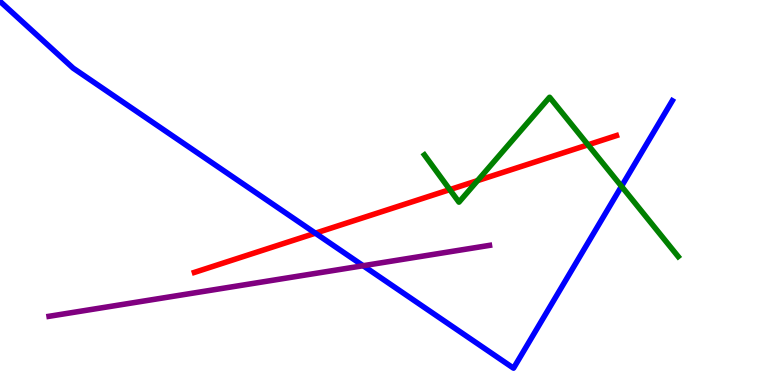[{'lines': ['blue', 'red'], 'intersections': [{'x': 4.07, 'y': 3.94}]}, {'lines': ['green', 'red'], 'intersections': [{'x': 5.8, 'y': 5.08}, {'x': 6.16, 'y': 5.31}, {'x': 7.59, 'y': 6.24}]}, {'lines': ['purple', 'red'], 'intersections': []}, {'lines': ['blue', 'green'], 'intersections': [{'x': 8.02, 'y': 5.16}]}, {'lines': ['blue', 'purple'], 'intersections': [{'x': 4.69, 'y': 3.1}]}, {'lines': ['green', 'purple'], 'intersections': []}]